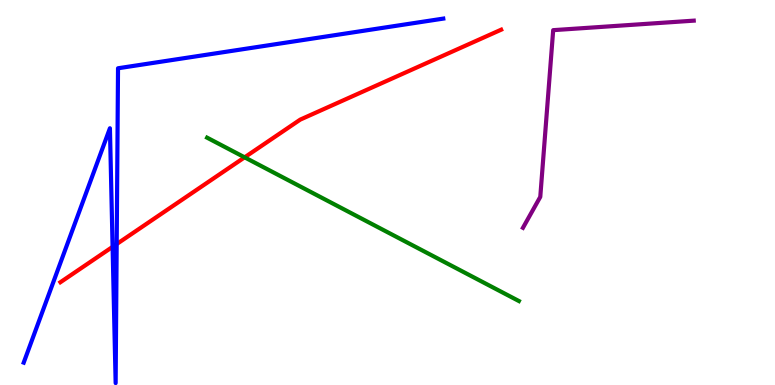[{'lines': ['blue', 'red'], 'intersections': [{'x': 1.45, 'y': 3.59}, {'x': 1.51, 'y': 3.66}]}, {'lines': ['green', 'red'], 'intersections': [{'x': 3.16, 'y': 5.91}]}, {'lines': ['purple', 'red'], 'intersections': []}, {'lines': ['blue', 'green'], 'intersections': []}, {'lines': ['blue', 'purple'], 'intersections': []}, {'lines': ['green', 'purple'], 'intersections': []}]